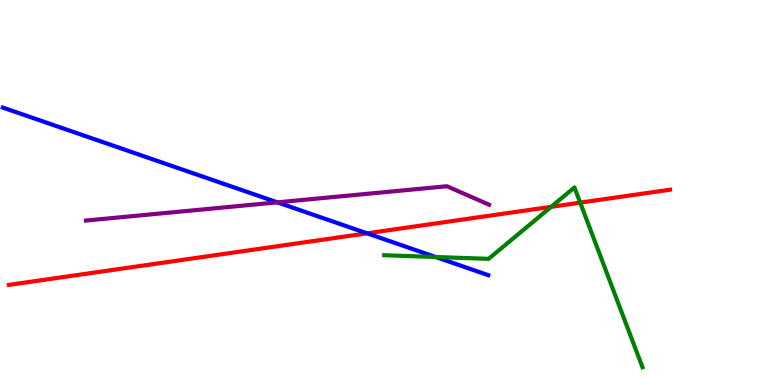[{'lines': ['blue', 'red'], 'intersections': [{'x': 4.74, 'y': 3.94}]}, {'lines': ['green', 'red'], 'intersections': [{'x': 7.11, 'y': 4.63}, {'x': 7.49, 'y': 4.74}]}, {'lines': ['purple', 'red'], 'intersections': []}, {'lines': ['blue', 'green'], 'intersections': [{'x': 5.62, 'y': 3.32}]}, {'lines': ['blue', 'purple'], 'intersections': [{'x': 3.58, 'y': 4.74}]}, {'lines': ['green', 'purple'], 'intersections': []}]